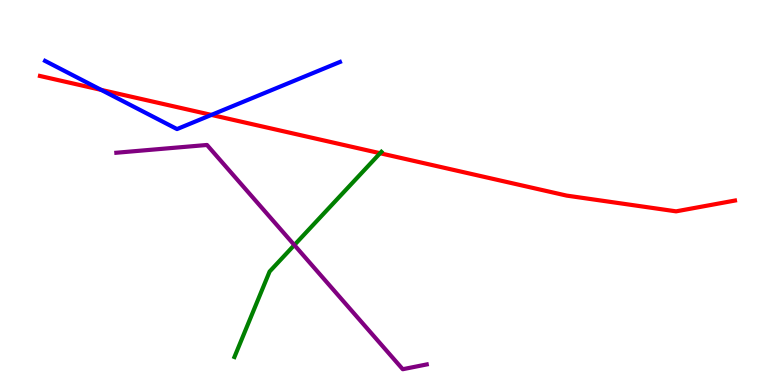[{'lines': ['blue', 'red'], 'intersections': [{'x': 1.3, 'y': 7.67}, {'x': 2.73, 'y': 7.02}]}, {'lines': ['green', 'red'], 'intersections': [{'x': 4.9, 'y': 6.02}]}, {'lines': ['purple', 'red'], 'intersections': []}, {'lines': ['blue', 'green'], 'intersections': []}, {'lines': ['blue', 'purple'], 'intersections': []}, {'lines': ['green', 'purple'], 'intersections': [{'x': 3.8, 'y': 3.64}]}]